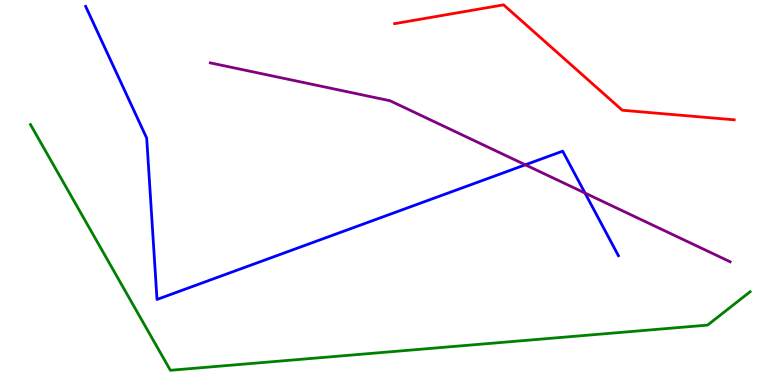[{'lines': ['blue', 'red'], 'intersections': []}, {'lines': ['green', 'red'], 'intersections': []}, {'lines': ['purple', 'red'], 'intersections': []}, {'lines': ['blue', 'green'], 'intersections': []}, {'lines': ['blue', 'purple'], 'intersections': [{'x': 6.78, 'y': 5.72}, {'x': 7.55, 'y': 4.99}]}, {'lines': ['green', 'purple'], 'intersections': []}]